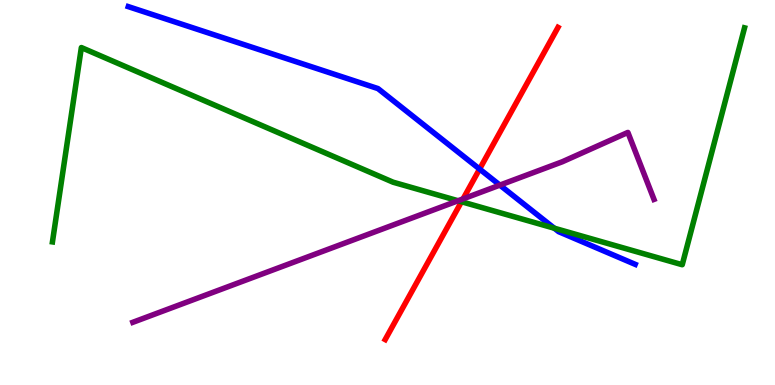[{'lines': ['blue', 'red'], 'intersections': [{'x': 6.19, 'y': 5.61}]}, {'lines': ['green', 'red'], 'intersections': [{'x': 5.95, 'y': 4.76}]}, {'lines': ['purple', 'red'], 'intersections': [{'x': 5.98, 'y': 4.83}]}, {'lines': ['blue', 'green'], 'intersections': [{'x': 7.15, 'y': 4.07}]}, {'lines': ['blue', 'purple'], 'intersections': [{'x': 6.45, 'y': 5.19}]}, {'lines': ['green', 'purple'], 'intersections': [{'x': 5.91, 'y': 4.79}]}]